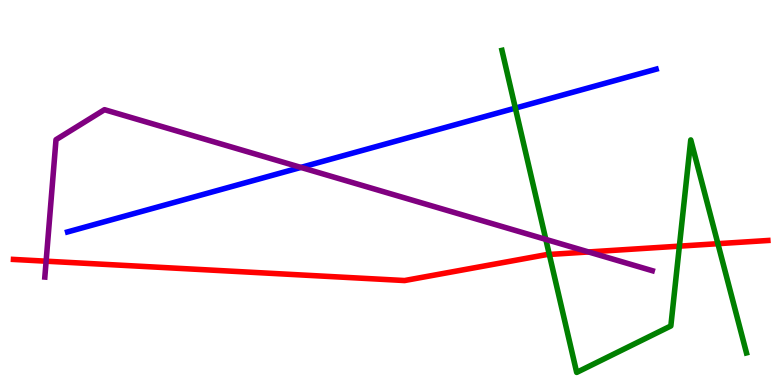[{'lines': ['blue', 'red'], 'intersections': []}, {'lines': ['green', 'red'], 'intersections': [{'x': 7.09, 'y': 3.39}, {'x': 8.77, 'y': 3.61}, {'x': 9.26, 'y': 3.67}]}, {'lines': ['purple', 'red'], 'intersections': [{'x': 0.595, 'y': 3.22}, {'x': 7.59, 'y': 3.46}]}, {'lines': ['blue', 'green'], 'intersections': [{'x': 6.65, 'y': 7.19}]}, {'lines': ['blue', 'purple'], 'intersections': [{'x': 3.88, 'y': 5.65}]}, {'lines': ['green', 'purple'], 'intersections': [{'x': 7.04, 'y': 3.78}]}]